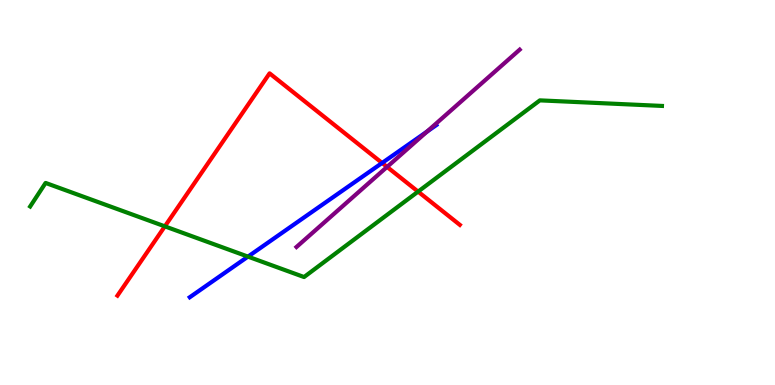[{'lines': ['blue', 'red'], 'intersections': [{'x': 4.93, 'y': 5.77}]}, {'lines': ['green', 'red'], 'intersections': [{'x': 2.13, 'y': 4.12}, {'x': 5.39, 'y': 5.02}]}, {'lines': ['purple', 'red'], 'intersections': [{'x': 4.99, 'y': 5.66}]}, {'lines': ['blue', 'green'], 'intersections': [{'x': 3.2, 'y': 3.33}]}, {'lines': ['blue', 'purple'], 'intersections': [{'x': 5.51, 'y': 6.58}]}, {'lines': ['green', 'purple'], 'intersections': []}]